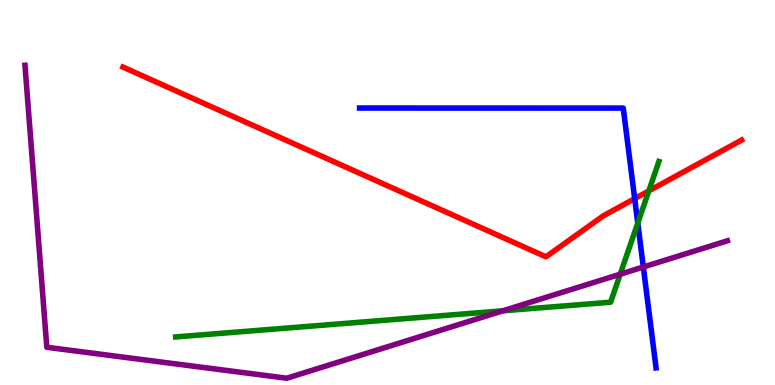[{'lines': ['blue', 'red'], 'intersections': [{'x': 8.19, 'y': 4.84}]}, {'lines': ['green', 'red'], 'intersections': [{'x': 8.37, 'y': 5.04}]}, {'lines': ['purple', 'red'], 'intersections': []}, {'lines': ['blue', 'green'], 'intersections': [{'x': 8.23, 'y': 4.21}]}, {'lines': ['blue', 'purple'], 'intersections': [{'x': 8.3, 'y': 3.06}]}, {'lines': ['green', 'purple'], 'intersections': [{'x': 6.49, 'y': 1.93}, {'x': 8.0, 'y': 2.88}]}]